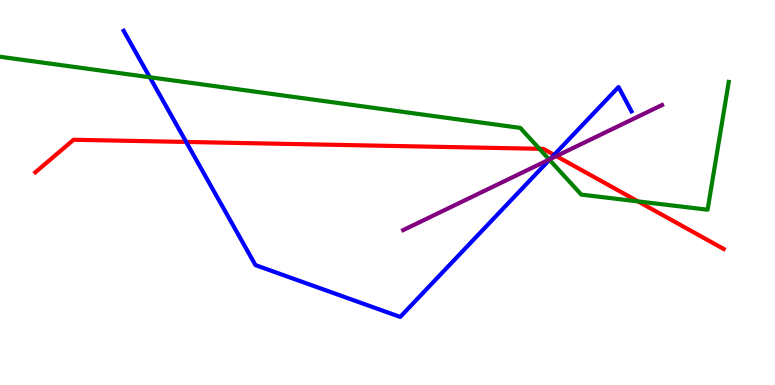[{'lines': ['blue', 'red'], 'intersections': [{'x': 2.4, 'y': 6.31}, {'x': 7.15, 'y': 5.98}]}, {'lines': ['green', 'red'], 'intersections': [{'x': 6.96, 'y': 6.14}, {'x': 8.23, 'y': 4.77}]}, {'lines': ['purple', 'red'], 'intersections': [{'x': 7.18, 'y': 5.95}]}, {'lines': ['blue', 'green'], 'intersections': [{'x': 1.93, 'y': 7.99}, {'x': 7.09, 'y': 5.85}]}, {'lines': ['blue', 'purple'], 'intersections': [{'x': 7.1, 'y': 5.87}]}, {'lines': ['green', 'purple'], 'intersections': [{'x': 7.09, 'y': 5.86}]}]